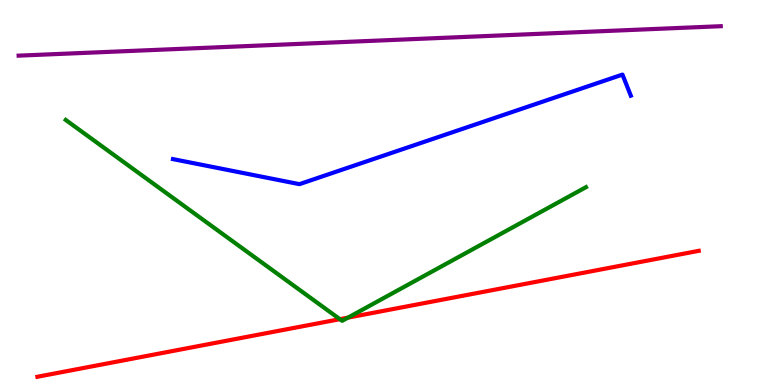[{'lines': ['blue', 'red'], 'intersections': []}, {'lines': ['green', 'red'], 'intersections': [{'x': 4.39, 'y': 1.71}, {'x': 4.49, 'y': 1.75}]}, {'lines': ['purple', 'red'], 'intersections': []}, {'lines': ['blue', 'green'], 'intersections': []}, {'lines': ['blue', 'purple'], 'intersections': []}, {'lines': ['green', 'purple'], 'intersections': []}]